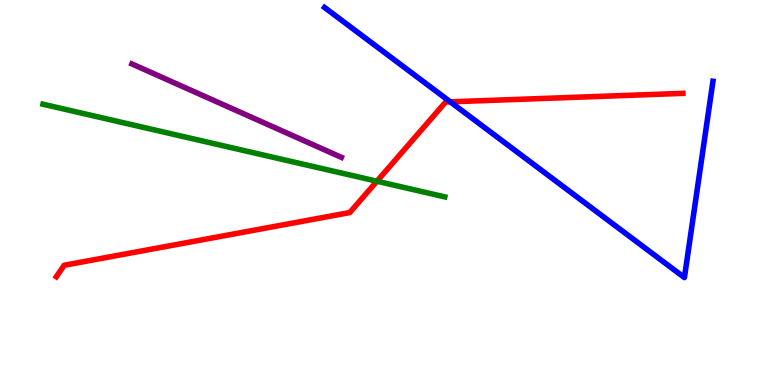[{'lines': ['blue', 'red'], 'intersections': [{'x': 5.81, 'y': 7.35}]}, {'lines': ['green', 'red'], 'intersections': [{'x': 4.86, 'y': 5.29}]}, {'lines': ['purple', 'red'], 'intersections': []}, {'lines': ['blue', 'green'], 'intersections': []}, {'lines': ['blue', 'purple'], 'intersections': []}, {'lines': ['green', 'purple'], 'intersections': []}]